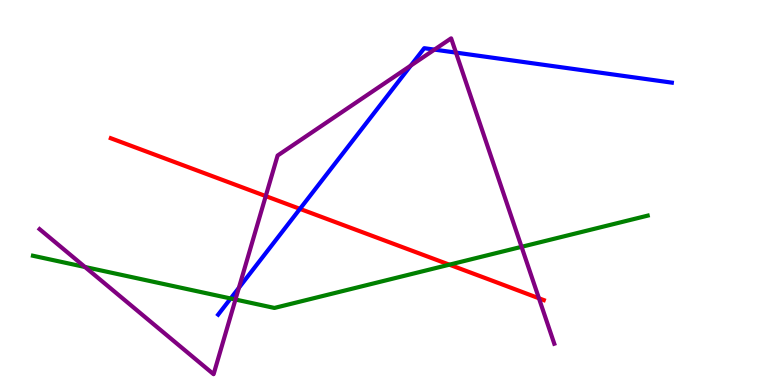[{'lines': ['blue', 'red'], 'intersections': [{'x': 3.87, 'y': 4.57}]}, {'lines': ['green', 'red'], 'intersections': [{'x': 5.8, 'y': 3.13}]}, {'lines': ['purple', 'red'], 'intersections': [{'x': 3.43, 'y': 4.91}, {'x': 6.95, 'y': 2.25}]}, {'lines': ['blue', 'green'], 'intersections': [{'x': 2.98, 'y': 2.25}]}, {'lines': ['blue', 'purple'], 'intersections': [{'x': 3.08, 'y': 2.52}, {'x': 5.3, 'y': 8.3}, {'x': 5.61, 'y': 8.71}, {'x': 5.88, 'y': 8.63}]}, {'lines': ['green', 'purple'], 'intersections': [{'x': 1.1, 'y': 3.07}, {'x': 3.04, 'y': 2.22}, {'x': 6.73, 'y': 3.59}]}]